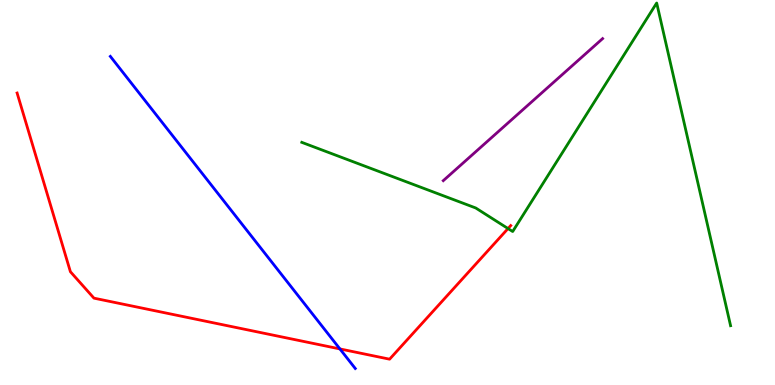[{'lines': ['blue', 'red'], 'intersections': [{'x': 4.39, 'y': 0.937}]}, {'lines': ['green', 'red'], 'intersections': [{'x': 6.56, 'y': 4.06}]}, {'lines': ['purple', 'red'], 'intersections': []}, {'lines': ['blue', 'green'], 'intersections': []}, {'lines': ['blue', 'purple'], 'intersections': []}, {'lines': ['green', 'purple'], 'intersections': []}]